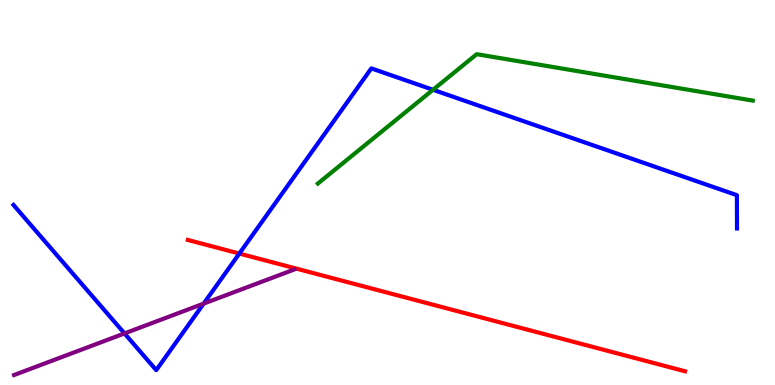[{'lines': ['blue', 'red'], 'intersections': [{'x': 3.09, 'y': 3.41}]}, {'lines': ['green', 'red'], 'intersections': []}, {'lines': ['purple', 'red'], 'intersections': []}, {'lines': ['blue', 'green'], 'intersections': [{'x': 5.59, 'y': 7.67}]}, {'lines': ['blue', 'purple'], 'intersections': [{'x': 1.61, 'y': 1.34}, {'x': 2.63, 'y': 2.11}]}, {'lines': ['green', 'purple'], 'intersections': []}]